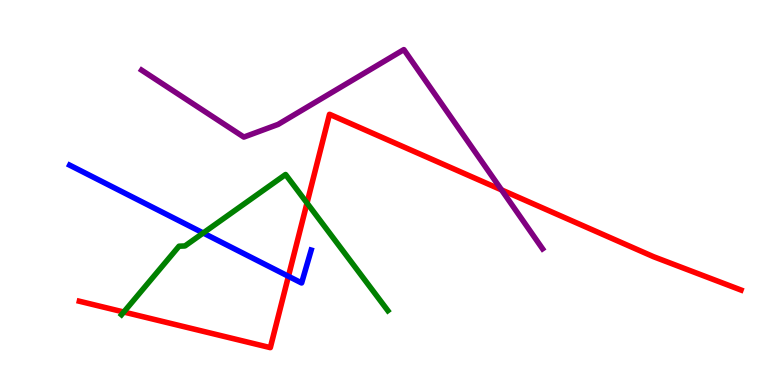[{'lines': ['blue', 'red'], 'intersections': [{'x': 3.72, 'y': 2.82}]}, {'lines': ['green', 'red'], 'intersections': [{'x': 1.6, 'y': 1.9}, {'x': 3.96, 'y': 4.73}]}, {'lines': ['purple', 'red'], 'intersections': [{'x': 6.47, 'y': 5.07}]}, {'lines': ['blue', 'green'], 'intersections': [{'x': 2.62, 'y': 3.95}]}, {'lines': ['blue', 'purple'], 'intersections': []}, {'lines': ['green', 'purple'], 'intersections': []}]